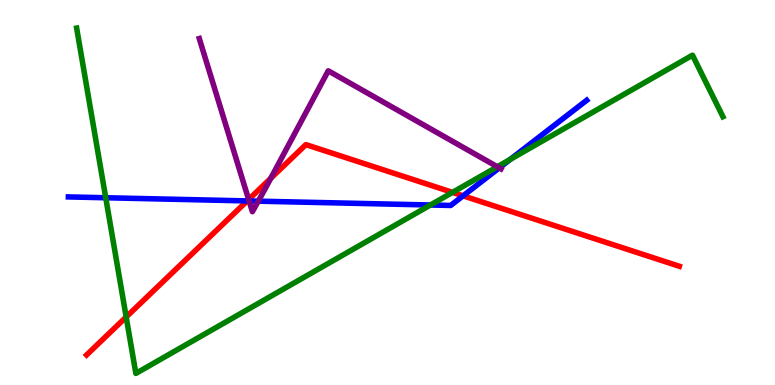[{'lines': ['blue', 'red'], 'intersections': [{'x': 3.19, 'y': 4.78}, {'x': 5.98, 'y': 4.91}]}, {'lines': ['green', 'red'], 'intersections': [{'x': 1.63, 'y': 1.77}, {'x': 5.84, 'y': 5.0}]}, {'lines': ['purple', 'red'], 'intersections': [{'x': 3.21, 'y': 4.82}, {'x': 3.49, 'y': 5.37}]}, {'lines': ['blue', 'green'], 'intersections': [{'x': 1.36, 'y': 4.86}, {'x': 5.55, 'y': 4.68}, {'x': 6.58, 'y': 5.86}]}, {'lines': ['blue', 'purple'], 'intersections': [{'x': 3.21, 'y': 4.78}, {'x': 3.33, 'y': 4.78}, {'x': 6.44, 'y': 5.64}]}, {'lines': ['green', 'purple'], 'intersections': [{'x': 6.42, 'y': 5.67}]}]